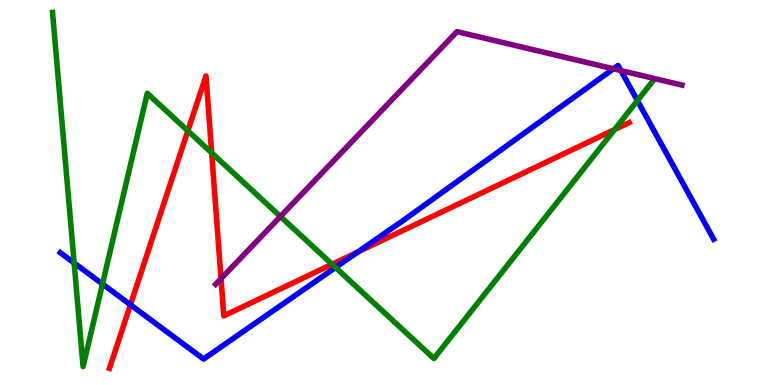[{'lines': ['blue', 'red'], 'intersections': [{'x': 1.68, 'y': 2.08}, {'x': 4.62, 'y': 3.46}]}, {'lines': ['green', 'red'], 'intersections': [{'x': 2.42, 'y': 6.6}, {'x': 2.73, 'y': 6.03}, {'x': 4.28, 'y': 3.14}, {'x': 7.93, 'y': 6.63}]}, {'lines': ['purple', 'red'], 'intersections': [{'x': 2.85, 'y': 2.76}]}, {'lines': ['blue', 'green'], 'intersections': [{'x': 0.957, 'y': 3.17}, {'x': 1.32, 'y': 2.62}, {'x': 4.33, 'y': 3.05}, {'x': 8.22, 'y': 7.39}]}, {'lines': ['blue', 'purple'], 'intersections': [{'x': 7.92, 'y': 8.21}, {'x': 8.01, 'y': 8.17}]}, {'lines': ['green', 'purple'], 'intersections': [{'x': 3.62, 'y': 4.38}]}]